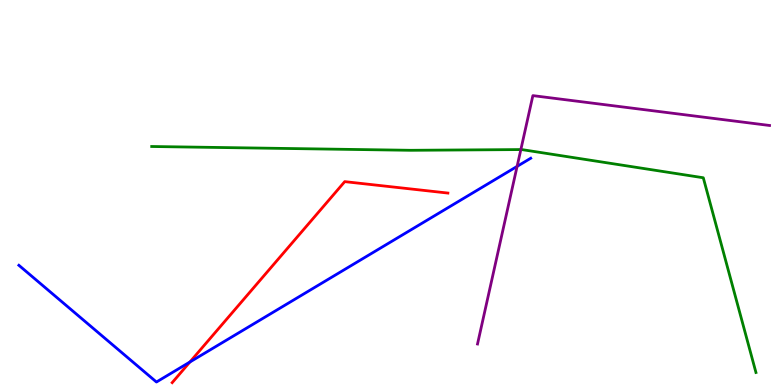[{'lines': ['blue', 'red'], 'intersections': [{'x': 2.45, 'y': 0.597}]}, {'lines': ['green', 'red'], 'intersections': []}, {'lines': ['purple', 'red'], 'intersections': []}, {'lines': ['blue', 'green'], 'intersections': []}, {'lines': ['blue', 'purple'], 'intersections': [{'x': 6.67, 'y': 5.68}]}, {'lines': ['green', 'purple'], 'intersections': [{'x': 6.72, 'y': 6.12}]}]